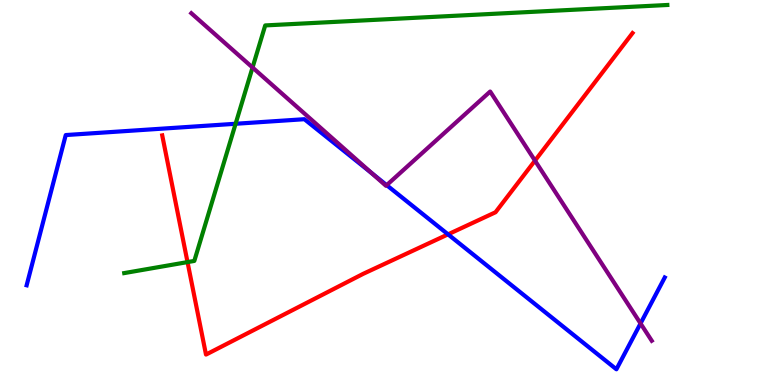[{'lines': ['blue', 'red'], 'intersections': [{'x': 5.78, 'y': 3.91}]}, {'lines': ['green', 'red'], 'intersections': [{'x': 2.42, 'y': 3.19}]}, {'lines': ['purple', 'red'], 'intersections': [{'x': 6.9, 'y': 5.83}]}, {'lines': ['blue', 'green'], 'intersections': [{'x': 3.04, 'y': 6.79}]}, {'lines': ['blue', 'purple'], 'intersections': [{'x': 4.8, 'y': 5.5}, {'x': 4.99, 'y': 5.19}, {'x': 8.27, 'y': 1.6}]}, {'lines': ['green', 'purple'], 'intersections': [{'x': 3.26, 'y': 8.25}]}]